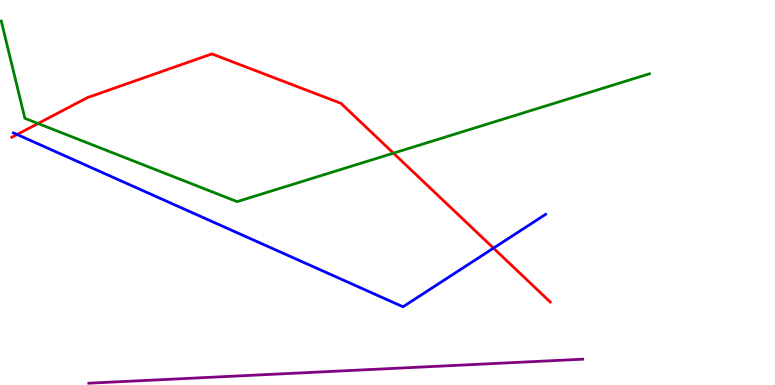[{'lines': ['blue', 'red'], 'intersections': [{'x': 0.221, 'y': 6.51}, {'x': 6.37, 'y': 3.55}]}, {'lines': ['green', 'red'], 'intersections': [{'x': 0.491, 'y': 6.79}, {'x': 5.08, 'y': 6.02}]}, {'lines': ['purple', 'red'], 'intersections': []}, {'lines': ['blue', 'green'], 'intersections': []}, {'lines': ['blue', 'purple'], 'intersections': []}, {'lines': ['green', 'purple'], 'intersections': []}]